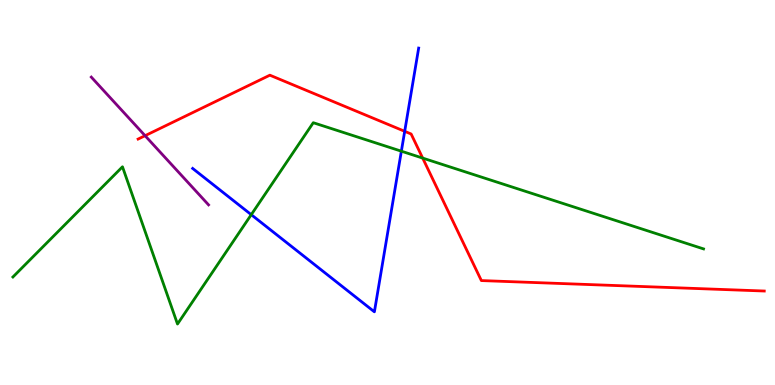[{'lines': ['blue', 'red'], 'intersections': [{'x': 5.22, 'y': 6.59}]}, {'lines': ['green', 'red'], 'intersections': [{'x': 5.45, 'y': 5.89}]}, {'lines': ['purple', 'red'], 'intersections': [{'x': 1.87, 'y': 6.48}]}, {'lines': ['blue', 'green'], 'intersections': [{'x': 3.24, 'y': 4.42}, {'x': 5.18, 'y': 6.07}]}, {'lines': ['blue', 'purple'], 'intersections': []}, {'lines': ['green', 'purple'], 'intersections': []}]